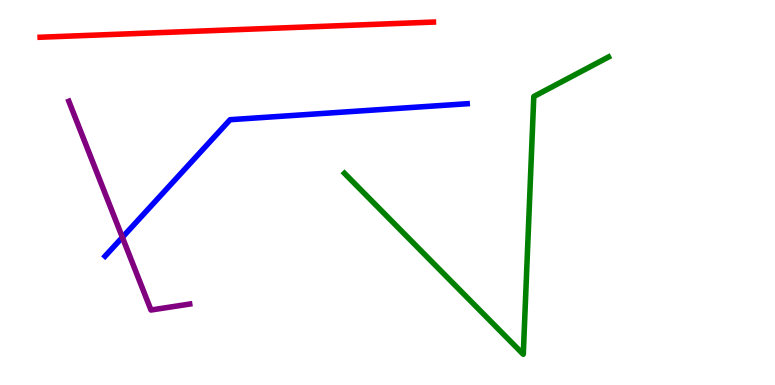[{'lines': ['blue', 'red'], 'intersections': []}, {'lines': ['green', 'red'], 'intersections': []}, {'lines': ['purple', 'red'], 'intersections': []}, {'lines': ['blue', 'green'], 'intersections': []}, {'lines': ['blue', 'purple'], 'intersections': [{'x': 1.58, 'y': 3.84}]}, {'lines': ['green', 'purple'], 'intersections': []}]